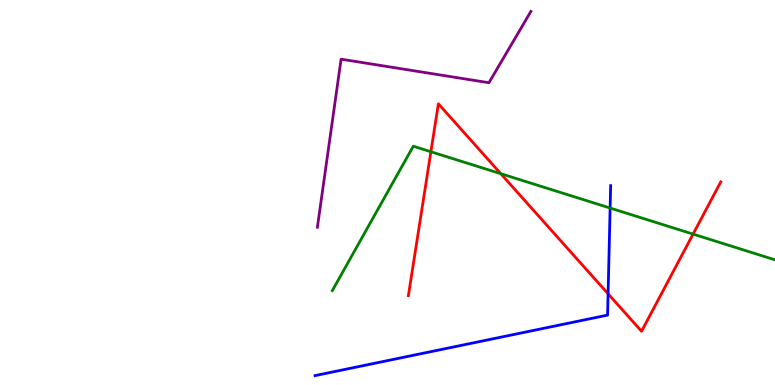[{'lines': ['blue', 'red'], 'intersections': [{'x': 7.85, 'y': 2.37}]}, {'lines': ['green', 'red'], 'intersections': [{'x': 5.56, 'y': 6.06}, {'x': 6.46, 'y': 5.49}, {'x': 8.94, 'y': 3.92}]}, {'lines': ['purple', 'red'], 'intersections': []}, {'lines': ['blue', 'green'], 'intersections': [{'x': 7.87, 'y': 4.6}]}, {'lines': ['blue', 'purple'], 'intersections': []}, {'lines': ['green', 'purple'], 'intersections': []}]